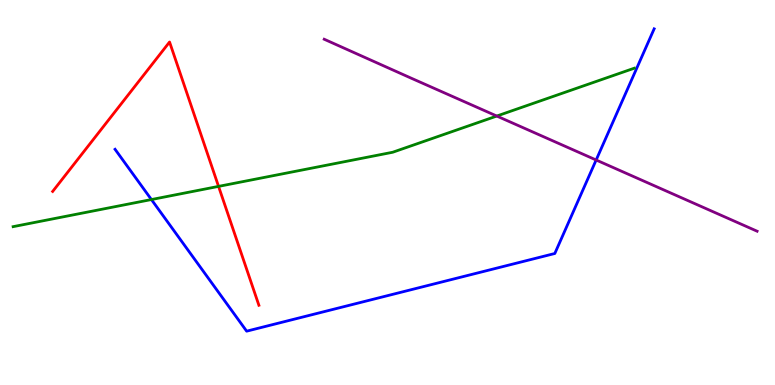[{'lines': ['blue', 'red'], 'intersections': []}, {'lines': ['green', 'red'], 'intersections': [{'x': 2.82, 'y': 5.16}]}, {'lines': ['purple', 'red'], 'intersections': []}, {'lines': ['blue', 'green'], 'intersections': [{'x': 1.95, 'y': 4.82}]}, {'lines': ['blue', 'purple'], 'intersections': [{'x': 7.69, 'y': 5.84}]}, {'lines': ['green', 'purple'], 'intersections': [{'x': 6.41, 'y': 6.99}]}]